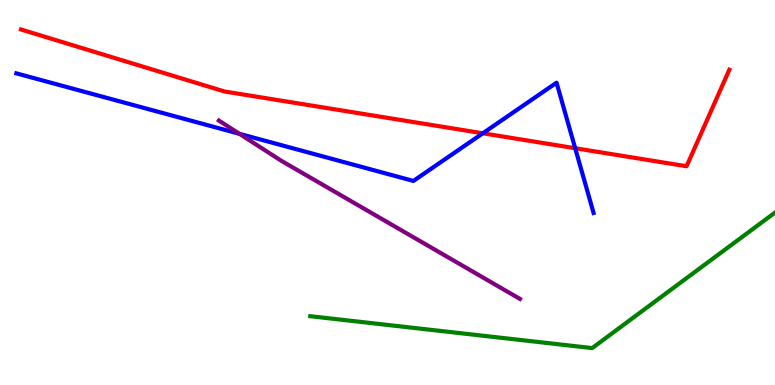[{'lines': ['blue', 'red'], 'intersections': [{'x': 6.23, 'y': 6.54}, {'x': 7.42, 'y': 6.15}]}, {'lines': ['green', 'red'], 'intersections': []}, {'lines': ['purple', 'red'], 'intersections': []}, {'lines': ['blue', 'green'], 'intersections': []}, {'lines': ['blue', 'purple'], 'intersections': [{'x': 3.09, 'y': 6.52}]}, {'lines': ['green', 'purple'], 'intersections': []}]